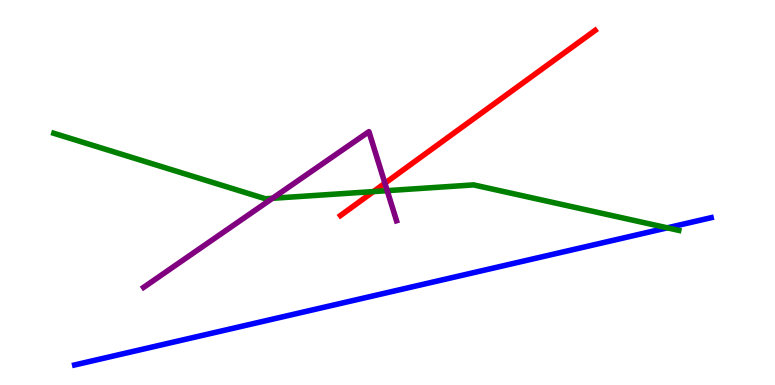[{'lines': ['blue', 'red'], 'intersections': []}, {'lines': ['green', 'red'], 'intersections': [{'x': 4.82, 'y': 5.02}]}, {'lines': ['purple', 'red'], 'intersections': [{'x': 4.97, 'y': 5.24}]}, {'lines': ['blue', 'green'], 'intersections': [{'x': 8.61, 'y': 4.08}]}, {'lines': ['blue', 'purple'], 'intersections': []}, {'lines': ['green', 'purple'], 'intersections': [{'x': 3.52, 'y': 4.85}, {'x': 5.0, 'y': 5.05}]}]